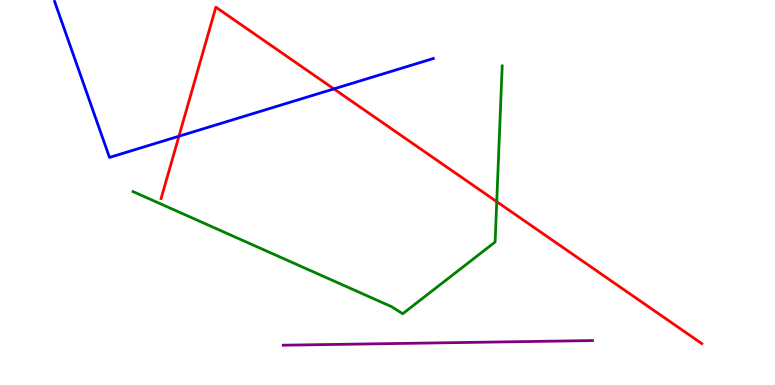[{'lines': ['blue', 'red'], 'intersections': [{'x': 2.31, 'y': 6.46}, {'x': 4.31, 'y': 7.69}]}, {'lines': ['green', 'red'], 'intersections': [{'x': 6.41, 'y': 4.76}]}, {'lines': ['purple', 'red'], 'intersections': []}, {'lines': ['blue', 'green'], 'intersections': []}, {'lines': ['blue', 'purple'], 'intersections': []}, {'lines': ['green', 'purple'], 'intersections': []}]